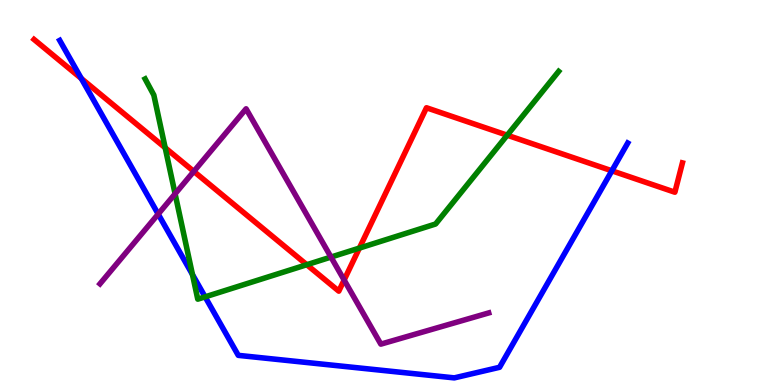[{'lines': ['blue', 'red'], 'intersections': [{'x': 1.05, 'y': 7.96}, {'x': 7.9, 'y': 5.56}]}, {'lines': ['green', 'red'], 'intersections': [{'x': 2.13, 'y': 6.16}, {'x': 3.96, 'y': 3.12}, {'x': 4.64, 'y': 3.56}, {'x': 6.54, 'y': 6.49}]}, {'lines': ['purple', 'red'], 'intersections': [{'x': 2.5, 'y': 5.55}, {'x': 4.44, 'y': 2.73}]}, {'lines': ['blue', 'green'], 'intersections': [{'x': 2.48, 'y': 2.87}, {'x': 2.65, 'y': 2.29}]}, {'lines': ['blue', 'purple'], 'intersections': [{'x': 2.04, 'y': 4.44}]}, {'lines': ['green', 'purple'], 'intersections': [{'x': 2.26, 'y': 4.97}, {'x': 4.27, 'y': 3.32}]}]